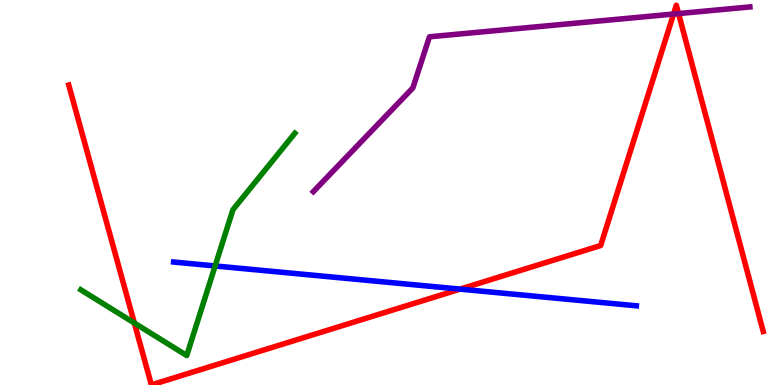[{'lines': ['blue', 'red'], 'intersections': [{'x': 5.94, 'y': 2.49}]}, {'lines': ['green', 'red'], 'intersections': [{'x': 1.73, 'y': 1.61}]}, {'lines': ['purple', 'red'], 'intersections': [{'x': 8.69, 'y': 9.64}, {'x': 8.76, 'y': 9.65}]}, {'lines': ['blue', 'green'], 'intersections': [{'x': 2.78, 'y': 3.09}]}, {'lines': ['blue', 'purple'], 'intersections': []}, {'lines': ['green', 'purple'], 'intersections': []}]